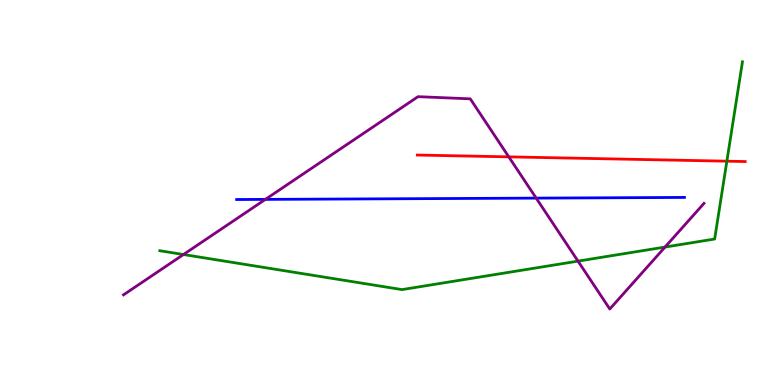[{'lines': ['blue', 'red'], 'intersections': []}, {'lines': ['green', 'red'], 'intersections': [{'x': 9.38, 'y': 5.81}]}, {'lines': ['purple', 'red'], 'intersections': [{'x': 6.57, 'y': 5.93}]}, {'lines': ['blue', 'green'], 'intersections': []}, {'lines': ['blue', 'purple'], 'intersections': [{'x': 3.42, 'y': 4.82}, {'x': 6.92, 'y': 4.85}]}, {'lines': ['green', 'purple'], 'intersections': [{'x': 2.37, 'y': 3.39}, {'x': 7.46, 'y': 3.22}, {'x': 8.58, 'y': 3.58}]}]